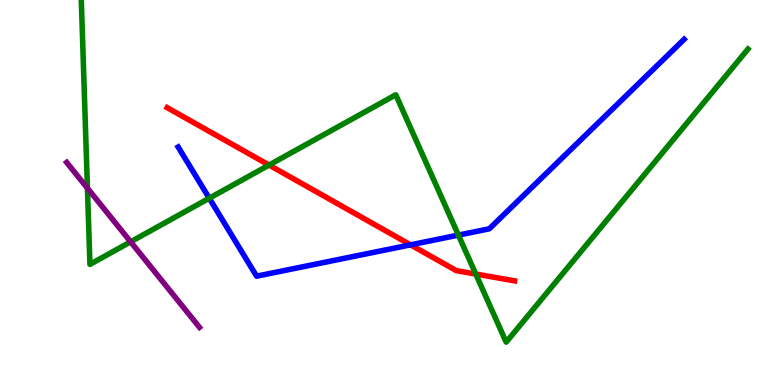[{'lines': ['blue', 'red'], 'intersections': [{'x': 5.3, 'y': 3.64}]}, {'lines': ['green', 'red'], 'intersections': [{'x': 3.47, 'y': 5.71}, {'x': 6.14, 'y': 2.88}]}, {'lines': ['purple', 'red'], 'intersections': []}, {'lines': ['blue', 'green'], 'intersections': [{'x': 2.7, 'y': 4.85}, {'x': 5.91, 'y': 3.89}]}, {'lines': ['blue', 'purple'], 'intersections': []}, {'lines': ['green', 'purple'], 'intersections': [{'x': 1.13, 'y': 5.11}, {'x': 1.69, 'y': 3.72}]}]